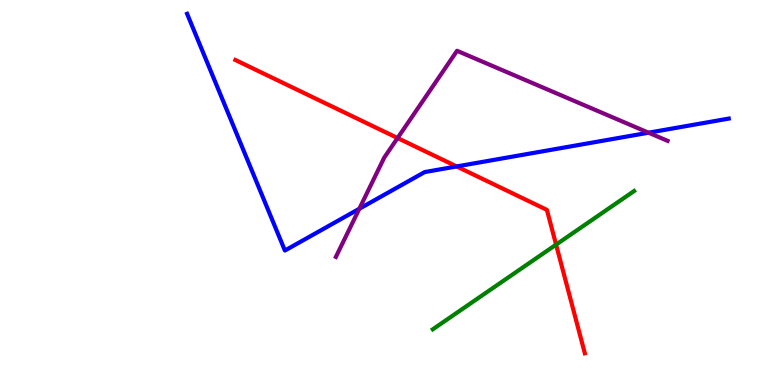[{'lines': ['blue', 'red'], 'intersections': [{'x': 5.89, 'y': 5.68}]}, {'lines': ['green', 'red'], 'intersections': [{'x': 7.18, 'y': 3.65}]}, {'lines': ['purple', 'red'], 'intersections': [{'x': 5.13, 'y': 6.41}]}, {'lines': ['blue', 'green'], 'intersections': []}, {'lines': ['blue', 'purple'], 'intersections': [{'x': 4.64, 'y': 4.58}, {'x': 8.37, 'y': 6.55}]}, {'lines': ['green', 'purple'], 'intersections': []}]